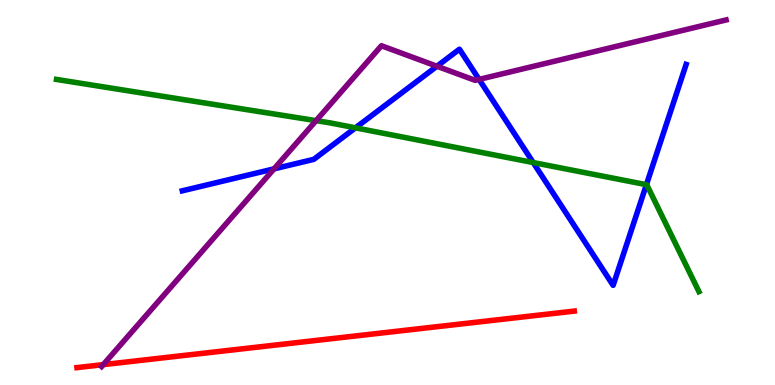[{'lines': ['blue', 'red'], 'intersections': []}, {'lines': ['green', 'red'], 'intersections': []}, {'lines': ['purple', 'red'], 'intersections': [{'x': 1.33, 'y': 0.529}]}, {'lines': ['blue', 'green'], 'intersections': [{'x': 4.59, 'y': 6.68}, {'x': 6.88, 'y': 5.78}, {'x': 8.34, 'y': 5.2}]}, {'lines': ['blue', 'purple'], 'intersections': [{'x': 3.54, 'y': 5.61}, {'x': 5.64, 'y': 8.28}, {'x': 6.18, 'y': 7.94}]}, {'lines': ['green', 'purple'], 'intersections': [{'x': 4.08, 'y': 6.87}]}]